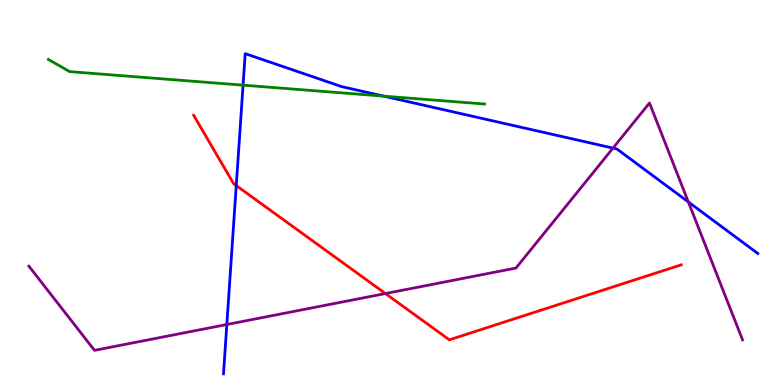[{'lines': ['blue', 'red'], 'intersections': [{'x': 3.05, 'y': 5.18}]}, {'lines': ['green', 'red'], 'intersections': []}, {'lines': ['purple', 'red'], 'intersections': [{'x': 4.97, 'y': 2.38}]}, {'lines': ['blue', 'green'], 'intersections': [{'x': 3.14, 'y': 7.79}, {'x': 4.95, 'y': 7.5}]}, {'lines': ['blue', 'purple'], 'intersections': [{'x': 2.93, 'y': 1.57}, {'x': 7.91, 'y': 6.15}, {'x': 8.88, 'y': 4.75}]}, {'lines': ['green', 'purple'], 'intersections': []}]